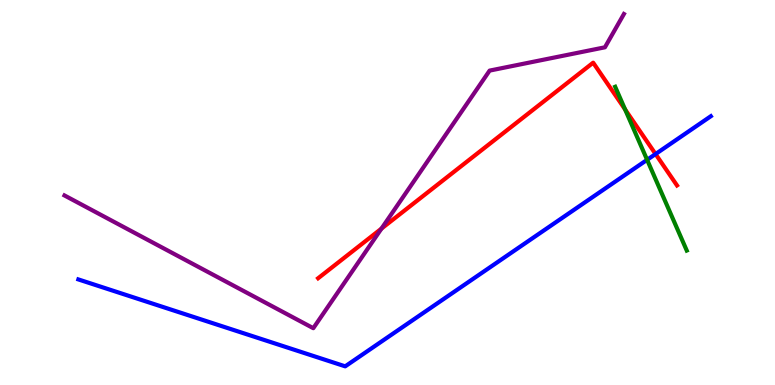[{'lines': ['blue', 'red'], 'intersections': [{'x': 8.46, 'y': 6.0}]}, {'lines': ['green', 'red'], 'intersections': [{'x': 8.07, 'y': 7.16}]}, {'lines': ['purple', 'red'], 'intersections': [{'x': 4.92, 'y': 4.06}]}, {'lines': ['blue', 'green'], 'intersections': [{'x': 8.35, 'y': 5.85}]}, {'lines': ['blue', 'purple'], 'intersections': []}, {'lines': ['green', 'purple'], 'intersections': []}]